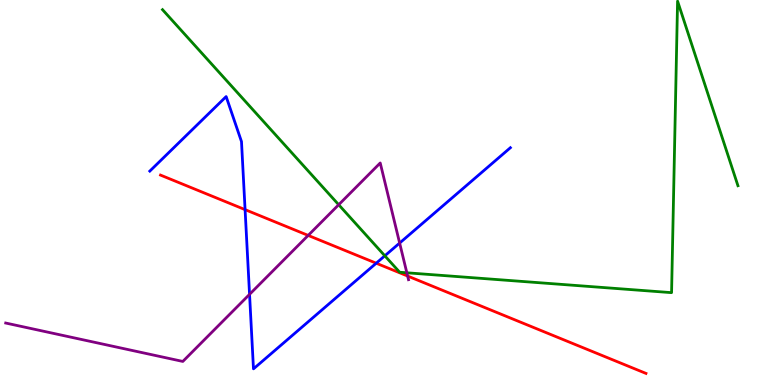[{'lines': ['blue', 'red'], 'intersections': [{'x': 3.16, 'y': 4.55}, {'x': 4.85, 'y': 3.16}]}, {'lines': ['green', 'red'], 'intersections': []}, {'lines': ['purple', 'red'], 'intersections': [{'x': 3.98, 'y': 3.89}, {'x': 5.26, 'y': 2.83}]}, {'lines': ['blue', 'green'], 'intersections': [{'x': 4.97, 'y': 3.36}]}, {'lines': ['blue', 'purple'], 'intersections': [{'x': 3.22, 'y': 2.35}, {'x': 5.16, 'y': 3.69}]}, {'lines': ['green', 'purple'], 'intersections': [{'x': 4.37, 'y': 4.68}, {'x': 5.25, 'y': 2.91}]}]